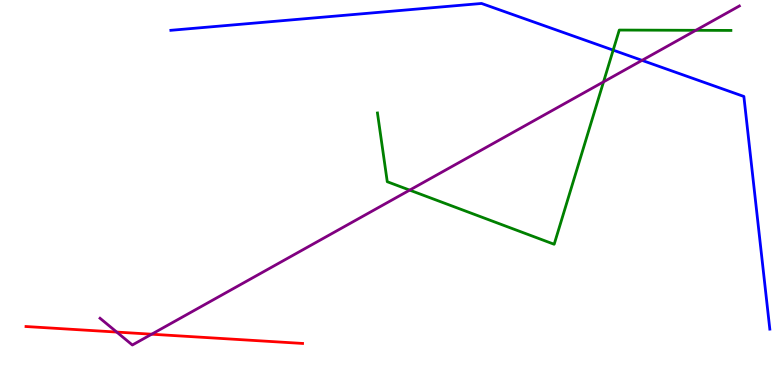[{'lines': ['blue', 'red'], 'intersections': []}, {'lines': ['green', 'red'], 'intersections': []}, {'lines': ['purple', 'red'], 'intersections': [{'x': 1.51, 'y': 1.37}, {'x': 1.96, 'y': 1.32}]}, {'lines': ['blue', 'green'], 'intersections': [{'x': 7.91, 'y': 8.7}]}, {'lines': ['blue', 'purple'], 'intersections': [{'x': 8.28, 'y': 8.43}]}, {'lines': ['green', 'purple'], 'intersections': [{'x': 5.29, 'y': 5.06}, {'x': 7.79, 'y': 7.87}, {'x': 8.98, 'y': 9.21}]}]